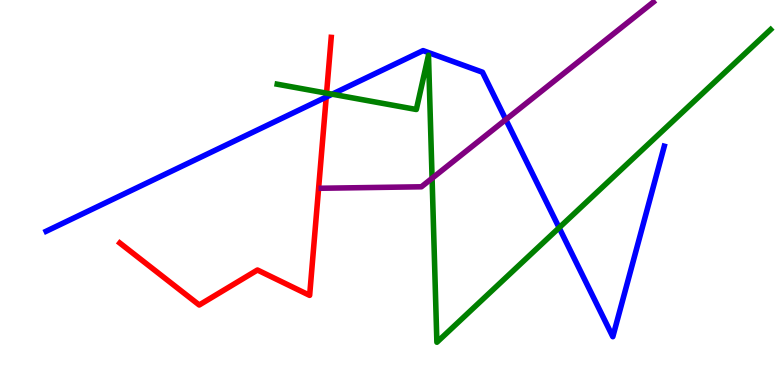[{'lines': ['blue', 'red'], 'intersections': [{'x': 4.21, 'y': 7.48}]}, {'lines': ['green', 'red'], 'intersections': [{'x': 4.21, 'y': 7.58}]}, {'lines': ['purple', 'red'], 'intersections': []}, {'lines': ['blue', 'green'], 'intersections': [{'x': 4.29, 'y': 7.55}, {'x': 7.21, 'y': 4.08}]}, {'lines': ['blue', 'purple'], 'intersections': [{'x': 6.53, 'y': 6.89}]}, {'lines': ['green', 'purple'], 'intersections': [{'x': 5.58, 'y': 5.37}]}]